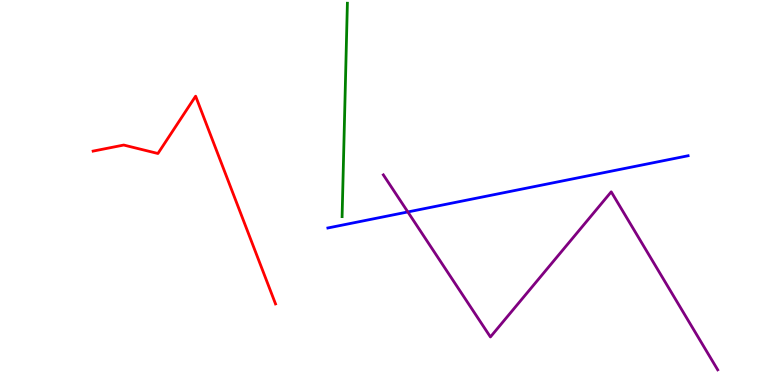[{'lines': ['blue', 'red'], 'intersections': []}, {'lines': ['green', 'red'], 'intersections': []}, {'lines': ['purple', 'red'], 'intersections': []}, {'lines': ['blue', 'green'], 'intersections': []}, {'lines': ['blue', 'purple'], 'intersections': [{'x': 5.26, 'y': 4.5}]}, {'lines': ['green', 'purple'], 'intersections': []}]